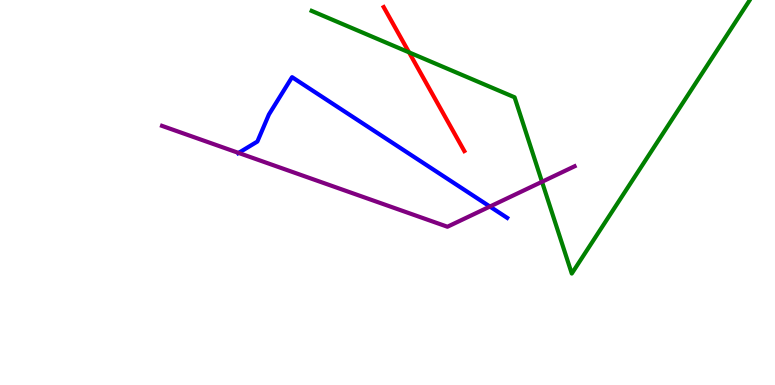[{'lines': ['blue', 'red'], 'intersections': []}, {'lines': ['green', 'red'], 'intersections': [{'x': 5.28, 'y': 8.64}]}, {'lines': ['purple', 'red'], 'intersections': []}, {'lines': ['blue', 'green'], 'intersections': []}, {'lines': ['blue', 'purple'], 'intersections': [{'x': 3.08, 'y': 6.03}, {'x': 6.32, 'y': 4.64}]}, {'lines': ['green', 'purple'], 'intersections': [{'x': 6.99, 'y': 5.28}]}]